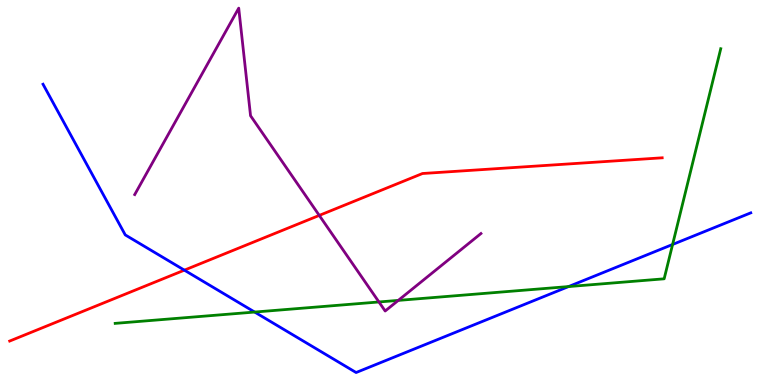[{'lines': ['blue', 'red'], 'intersections': [{'x': 2.38, 'y': 2.98}]}, {'lines': ['green', 'red'], 'intersections': []}, {'lines': ['purple', 'red'], 'intersections': [{'x': 4.12, 'y': 4.4}]}, {'lines': ['blue', 'green'], 'intersections': [{'x': 3.29, 'y': 1.89}, {'x': 7.34, 'y': 2.56}, {'x': 8.68, 'y': 3.65}]}, {'lines': ['blue', 'purple'], 'intersections': []}, {'lines': ['green', 'purple'], 'intersections': [{'x': 4.89, 'y': 2.16}, {'x': 5.14, 'y': 2.2}]}]